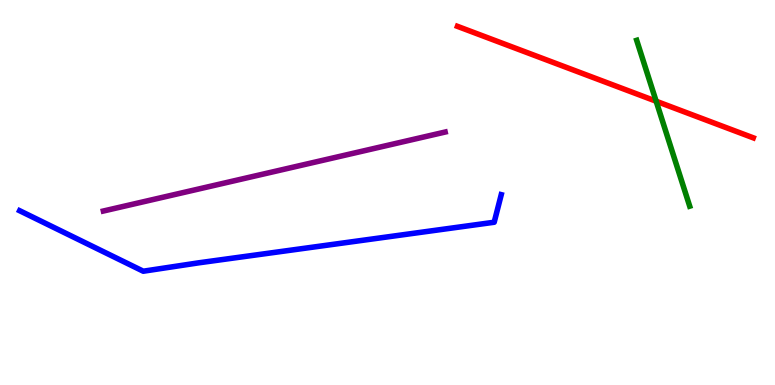[{'lines': ['blue', 'red'], 'intersections': []}, {'lines': ['green', 'red'], 'intersections': [{'x': 8.47, 'y': 7.37}]}, {'lines': ['purple', 'red'], 'intersections': []}, {'lines': ['blue', 'green'], 'intersections': []}, {'lines': ['blue', 'purple'], 'intersections': []}, {'lines': ['green', 'purple'], 'intersections': []}]